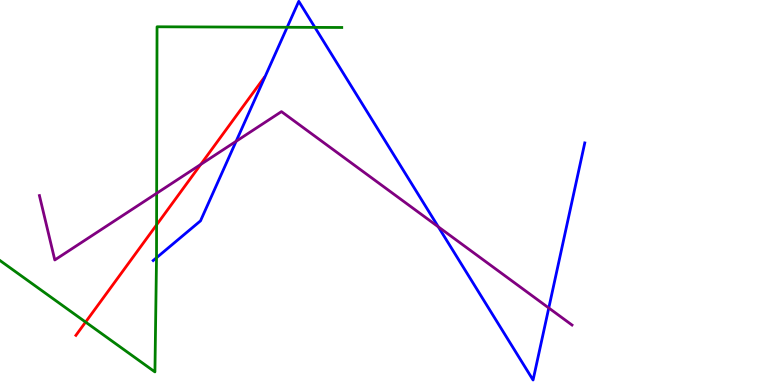[{'lines': ['blue', 'red'], 'intersections': []}, {'lines': ['green', 'red'], 'intersections': [{'x': 1.1, 'y': 1.63}, {'x': 2.02, 'y': 4.16}]}, {'lines': ['purple', 'red'], 'intersections': [{'x': 2.59, 'y': 5.73}]}, {'lines': ['blue', 'green'], 'intersections': [{'x': 2.02, 'y': 3.31}, {'x': 3.71, 'y': 9.29}, {'x': 4.06, 'y': 9.29}]}, {'lines': ['blue', 'purple'], 'intersections': [{'x': 3.05, 'y': 6.33}, {'x': 5.66, 'y': 4.11}, {'x': 7.08, 'y': 2.0}]}, {'lines': ['green', 'purple'], 'intersections': [{'x': 2.02, 'y': 4.98}]}]